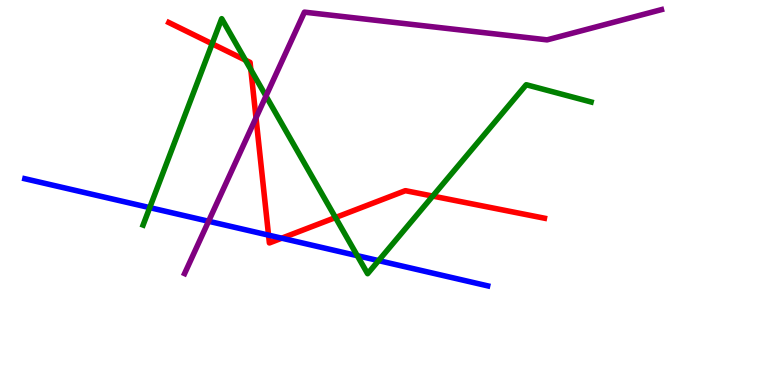[{'lines': ['blue', 'red'], 'intersections': [{'x': 3.47, 'y': 3.89}, {'x': 3.64, 'y': 3.81}]}, {'lines': ['green', 'red'], 'intersections': [{'x': 2.74, 'y': 8.86}, {'x': 3.17, 'y': 8.44}, {'x': 3.24, 'y': 8.19}, {'x': 4.33, 'y': 4.35}, {'x': 5.58, 'y': 4.91}]}, {'lines': ['purple', 'red'], 'intersections': [{'x': 3.3, 'y': 6.94}]}, {'lines': ['blue', 'green'], 'intersections': [{'x': 1.93, 'y': 4.61}, {'x': 4.61, 'y': 3.36}, {'x': 4.89, 'y': 3.23}]}, {'lines': ['blue', 'purple'], 'intersections': [{'x': 2.69, 'y': 4.25}]}, {'lines': ['green', 'purple'], 'intersections': [{'x': 3.43, 'y': 7.5}]}]